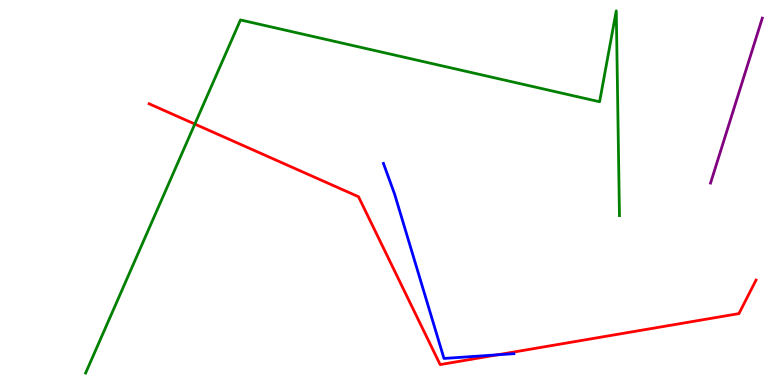[{'lines': ['blue', 'red'], 'intersections': [{'x': 6.42, 'y': 0.784}]}, {'lines': ['green', 'red'], 'intersections': [{'x': 2.51, 'y': 6.78}]}, {'lines': ['purple', 'red'], 'intersections': []}, {'lines': ['blue', 'green'], 'intersections': []}, {'lines': ['blue', 'purple'], 'intersections': []}, {'lines': ['green', 'purple'], 'intersections': []}]